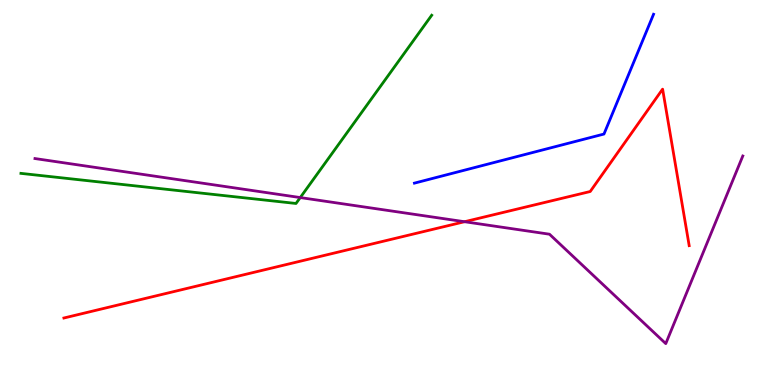[{'lines': ['blue', 'red'], 'intersections': []}, {'lines': ['green', 'red'], 'intersections': []}, {'lines': ['purple', 'red'], 'intersections': [{'x': 5.99, 'y': 4.24}]}, {'lines': ['blue', 'green'], 'intersections': []}, {'lines': ['blue', 'purple'], 'intersections': []}, {'lines': ['green', 'purple'], 'intersections': [{'x': 3.87, 'y': 4.87}]}]